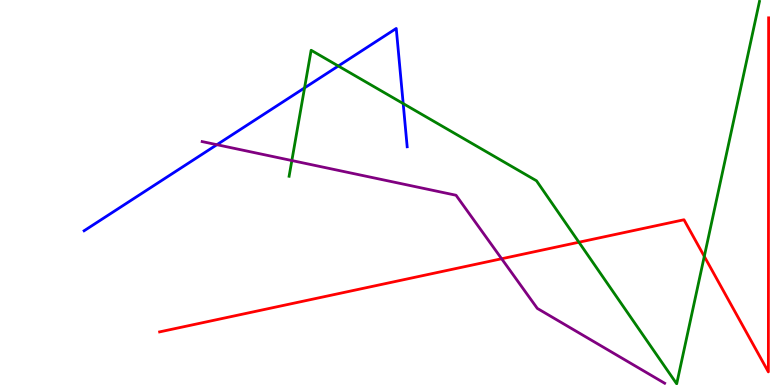[{'lines': ['blue', 'red'], 'intersections': []}, {'lines': ['green', 'red'], 'intersections': [{'x': 7.47, 'y': 3.71}, {'x': 9.09, 'y': 3.34}]}, {'lines': ['purple', 'red'], 'intersections': [{'x': 6.47, 'y': 3.28}]}, {'lines': ['blue', 'green'], 'intersections': [{'x': 3.93, 'y': 7.72}, {'x': 4.37, 'y': 8.29}, {'x': 5.2, 'y': 7.31}]}, {'lines': ['blue', 'purple'], 'intersections': [{'x': 2.8, 'y': 6.24}]}, {'lines': ['green', 'purple'], 'intersections': [{'x': 3.77, 'y': 5.83}]}]